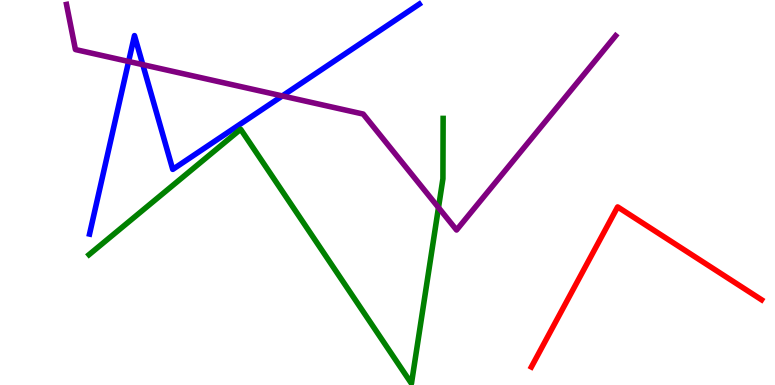[{'lines': ['blue', 'red'], 'intersections': []}, {'lines': ['green', 'red'], 'intersections': []}, {'lines': ['purple', 'red'], 'intersections': []}, {'lines': ['blue', 'green'], 'intersections': []}, {'lines': ['blue', 'purple'], 'intersections': [{'x': 1.66, 'y': 8.4}, {'x': 1.84, 'y': 8.32}, {'x': 3.64, 'y': 7.51}]}, {'lines': ['green', 'purple'], 'intersections': [{'x': 5.66, 'y': 4.61}]}]